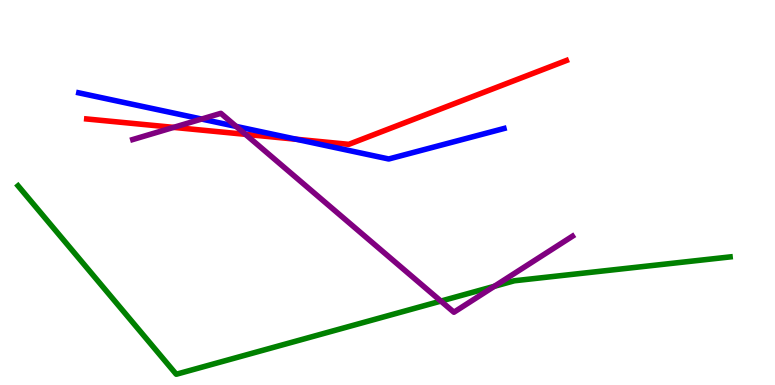[{'lines': ['blue', 'red'], 'intersections': [{'x': 3.82, 'y': 6.38}]}, {'lines': ['green', 'red'], 'intersections': []}, {'lines': ['purple', 'red'], 'intersections': [{'x': 2.24, 'y': 6.69}, {'x': 3.17, 'y': 6.51}]}, {'lines': ['blue', 'green'], 'intersections': []}, {'lines': ['blue', 'purple'], 'intersections': [{'x': 2.6, 'y': 6.91}, {'x': 3.05, 'y': 6.72}]}, {'lines': ['green', 'purple'], 'intersections': [{'x': 5.69, 'y': 2.18}, {'x': 6.38, 'y': 2.56}]}]